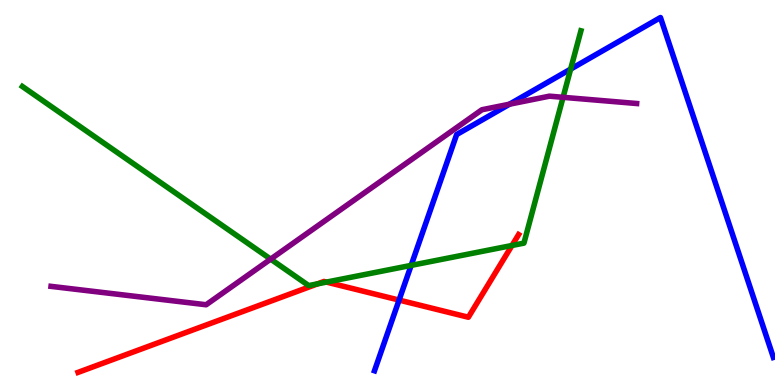[{'lines': ['blue', 'red'], 'intersections': [{'x': 5.15, 'y': 2.21}]}, {'lines': ['green', 'red'], 'intersections': [{'x': 4.1, 'y': 2.63}, {'x': 4.21, 'y': 2.67}, {'x': 6.61, 'y': 3.62}]}, {'lines': ['purple', 'red'], 'intersections': []}, {'lines': ['blue', 'green'], 'intersections': [{'x': 5.31, 'y': 3.11}, {'x': 7.36, 'y': 8.2}]}, {'lines': ['blue', 'purple'], 'intersections': [{'x': 6.57, 'y': 7.29}]}, {'lines': ['green', 'purple'], 'intersections': [{'x': 3.49, 'y': 3.27}, {'x': 7.27, 'y': 7.47}]}]